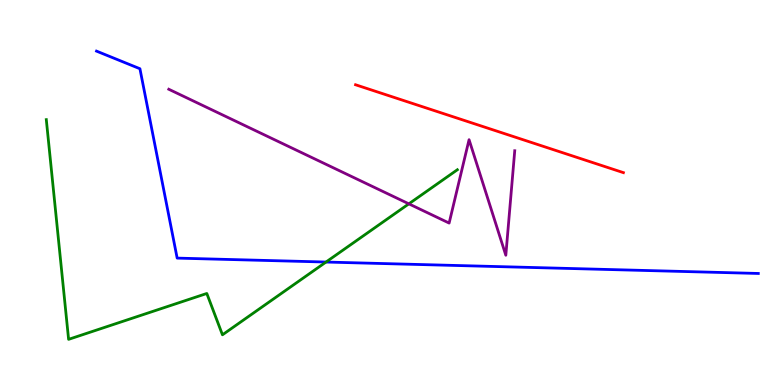[{'lines': ['blue', 'red'], 'intersections': []}, {'lines': ['green', 'red'], 'intersections': []}, {'lines': ['purple', 'red'], 'intersections': []}, {'lines': ['blue', 'green'], 'intersections': [{'x': 4.21, 'y': 3.19}]}, {'lines': ['blue', 'purple'], 'intersections': []}, {'lines': ['green', 'purple'], 'intersections': [{'x': 5.28, 'y': 4.71}]}]